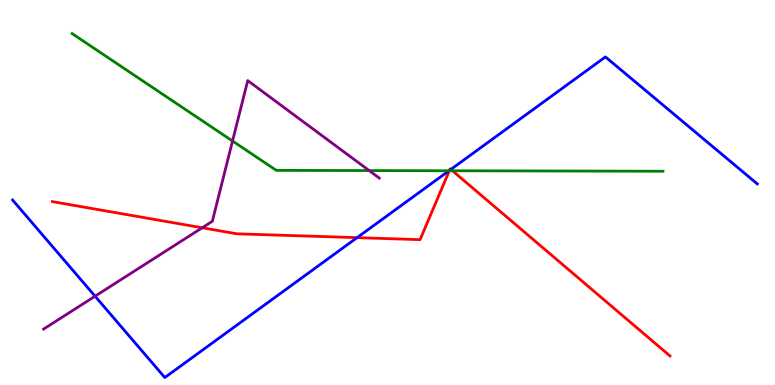[{'lines': ['blue', 'red'], 'intersections': [{'x': 4.61, 'y': 3.83}, {'x': 5.8, 'y': 5.57}, {'x': 5.82, 'y': 5.6}]}, {'lines': ['green', 'red'], 'intersections': [{'x': 5.8, 'y': 5.56}, {'x': 5.84, 'y': 5.56}]}, {'lines': ['purple', 'red'], 'intersections': [{'x': 2.61, 'y': 4.08}]}, {'lines': ['blue', 'green'], 'intersections': [{'x': 5.79, 'y': 5.56}]}, {'lines': ['blue', 'purple'], 'intersections': [{'x': 1.23, 'y': 2.31}]}, {'lines': ['green', 'purple'], 'intersections': [{'x': 3.0, 'y': 6.34}, {'x': 4.76, 'y': 5.57}]}]